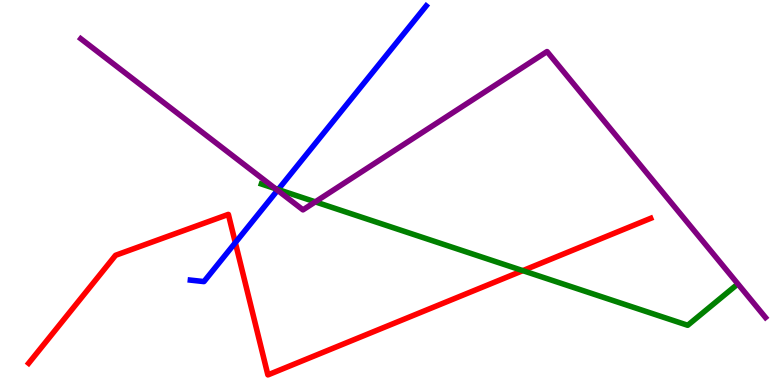[{'lines': ['blue', 'red'], 'intersections': [{'x': 3.04, 'y': 3.7}]}, {'lines': ['green', 'red'], 'intersections': [{'x': 6.75, 'y': 2.97}]}, {'lines': ['purple', 'red'], 'intersections': []}, {'lines': ['blue', 'green'], 'intersections': [{'x': 3.59, 'y': 5.08}]}, {'lines': ['blue', 'purple'], 'intersections': [{'x': 3.58, 'y': 5.06}]}, {'lines': ['green', 'purple'], 'intersections': [{'x': 3.55, 'y': 5.1}, {'x': 4.07, 'y': 4.76}]}]